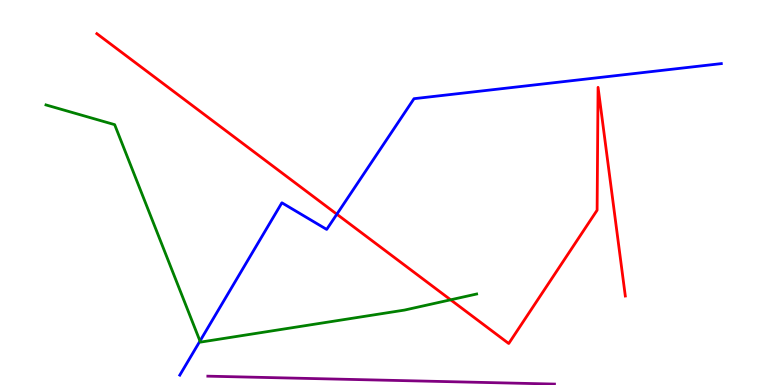[{'lines': ['blue', 'red'], 'intersections': [{'x': 4.35, 'y': 4.44}]}, {'lines': ['green', 'red'], 'intersections': [{'x': 5.81, 'y': 2.21}]}, {'lines': ['purple', 'red'], 'intersections': []}, {'lines': ['blue', 'green'], 'intersections': [{'x': 2.58, 'y': 1.14}]}, {'lines': ['blue', 'purple'], 'intersections': []}, {'lines': ['green', 'purple'], 'intersections': []}]